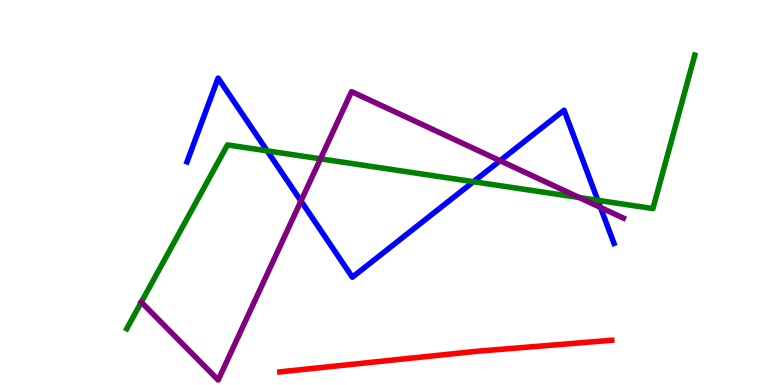[{'lines': ['blue', 'red'], 'intersections': []}, {'lines': ['green', 'red'], 'intersections': []}, {'lines': ['purple', 'red'], 'intersections': []}, {'lines': ['blue', 'green'], 'intersections': [{'x': 3.45, 'y': 6.08}, {'x': 6.11, 'y': 5.28}, {'x': 7.71, 'y': 4.8}]}, {'lines': ['blue', 'purple'], 'intersections': [{'x': 3.88, 'y': 4.78}, {'x': 6.45, 'y': 5.83}, {'x': 7.75, 'y': 4.61}]}, {'lines': ['green', 'purple'], 'intersections': [{'x': 1.82, 'y': 2.15}, {'x': 4.14, 'y': 5.87}, {'x': 7.47, 'y': 4.87}]}]